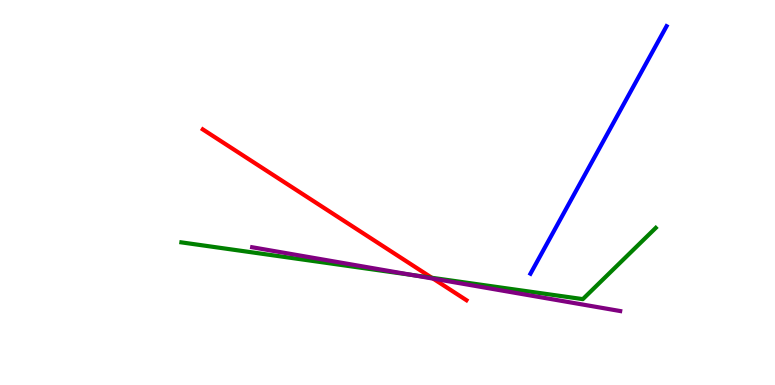[{'lines': ['blue', 'red'], 'intersections': []}, {'lines': ['green', 'red'], 'intersections': [{'x': 5.57, 'y': 2.78}]}, {'lines': ['purple', 'red'], 'intersections': [{'x': 5.59, 'y': 2.76}]}, {'lines': ['blue', 'green'], 'intersections': []}, {'lines': ['blue', 'purple'], 'intersections': []}, {'lines': ['green', 'purple'], 'intersections': [{'x': 5.32, 'y': 2.86}]}]